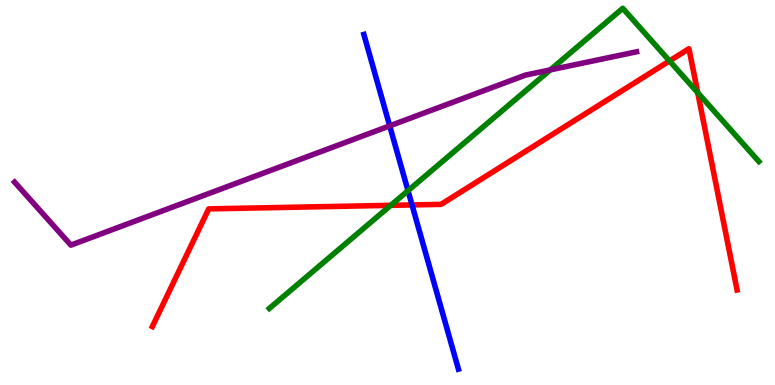[{'lines': ['blue', 'red'], 'intersections': [{'x': 5.32, 'y': 4.68}]}, {'lines': ['green', 'red'], 'intersections': [{'x': 5.04, 'y': 4.67}, {'x': 8.64, 'y': 8.42}, {'x': 9.0, 'y': 7.59}]}, {'lines': ['purple', 'red'], 'intersections': []}, {'lines': ['blue', 'green'], 'intersections': [{'x': 5.26, 'y': 5.05}]}, {'lines': ['blue', 'purple'], 'intersections': [{'x': 5.03, 'y': 6.73}]}, {'lines': ['green', 'purple'], 'intersections': [{'x': 7.1, 'y': 8.18}]}]